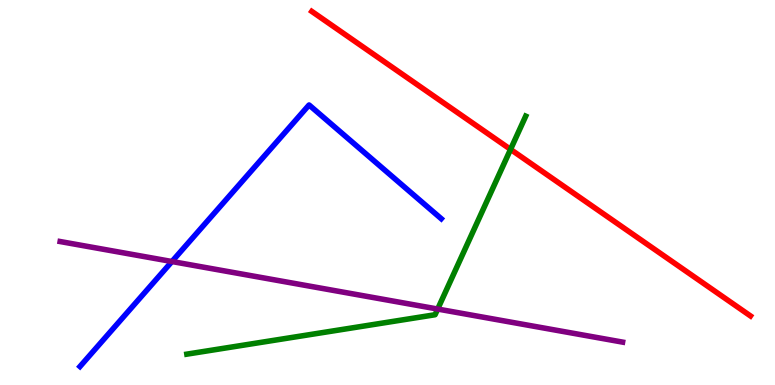[{'lines': ['blue', 'red'], 'intersections': []}, {'lines': ['green', 'red'], 'intersections': [{'x': 6.59, 'y': 6.12}]}, {'lines': ['purple', 'red'], 'intersections': []}, {'lines': ['blue', 'green'], 'intersections': []}, {'lines': ['blue', 'purple'], 'intersections': [{'x': 2.22, 'y': 3.21}]}, {'lines': ['green', 'purple'], 'intersections': [{'x': 5.65, 'y': 1.97}]}]